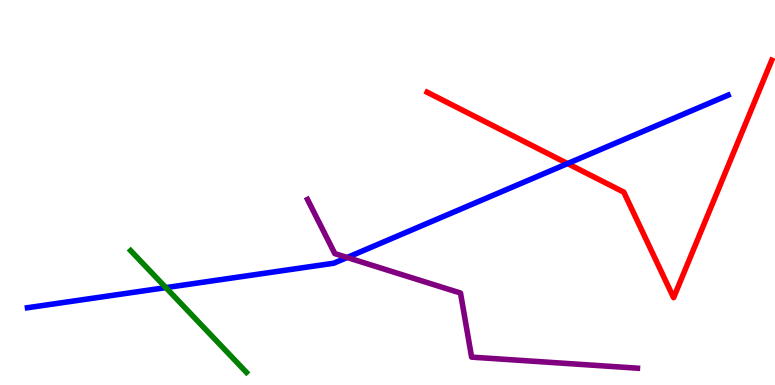[{'lines': ['blue', 'red'], 'intersections': [{'x': 7.32, 'y': 5.75}]}, {'lines': ['green', 'red'], 'intersections': []}, {'lines': ['purple', 'red'], 'intersections': []}, {'lines': ['blue', 'green'], 'intersections': [{'x': 2.14, 'y': 2.53}]}, {'lines': ['blue', 'purple'], 'intersections': [{'x': 4.48, 'y': 3.31}]}, {'lines': ['green', 'purple'], 'intersections': []}]